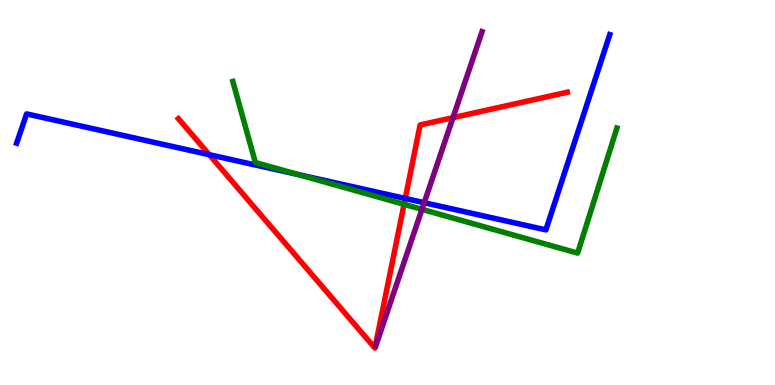[{'lines': ['blue', 'red'], 'intersections': [{'x': 2.7, 'y': 5.98}, {'x': 5.23, 'y': 4.85}]}, {'lines': ['green', 'red'], 'intersections': [{'x': 5.21, 'y': 4.69}]}, {'lines': ['purple', 'red'], 'intersections': [{'x': 5.84, 'y': 6.94}]}, {'lines': ['blue', 'green'], 'intersections': [{'x': 3.85, 'y': 5.47}]}, {'lines': ['blue', 'purple'], 'intersections': [{'x': 5.47, 'y': 4.74}]}, {'lines': ['green', 'purple'], 'intersections': [{'x': 5.44, 'y': 4.56}]}]